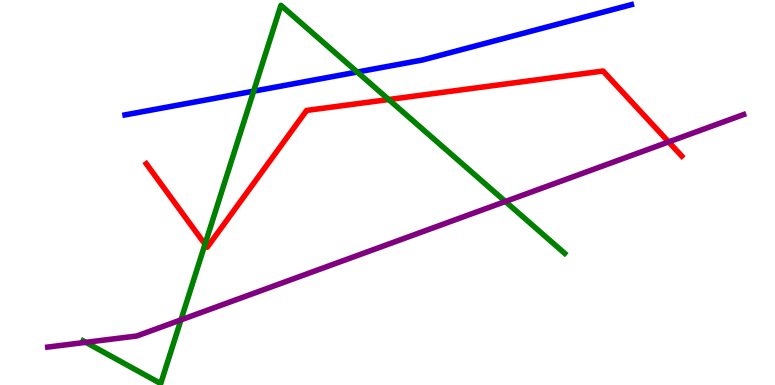[{'lines': ['blue', 'red'], 'intersections': []}, {'lines': ['green', 'red'], 'intersections': [{'x': 2.65, 'y': 3.66}, {'x': 5.02, 'y': 7.41}]}, {'lines': ['purple', 'red'], 'intersections': [{'x': 8.63, 'y': 6.31}]}, {'lines': ['blue', 'green'], 'intersections': [{'x': 3.27, 'y': 7.63}, {'x': 4.61, 'y': 8.13}]}, {'lines': ['blue', 'purple'], 'intersections': []}, {'lines': ['green', 'purple'], 'intersections': [{'x': 1.11, 'y': 1.11}, {'x': 2.34, 'y': 1.69}, {'x': 6.52, 'y': 4.77}]}]